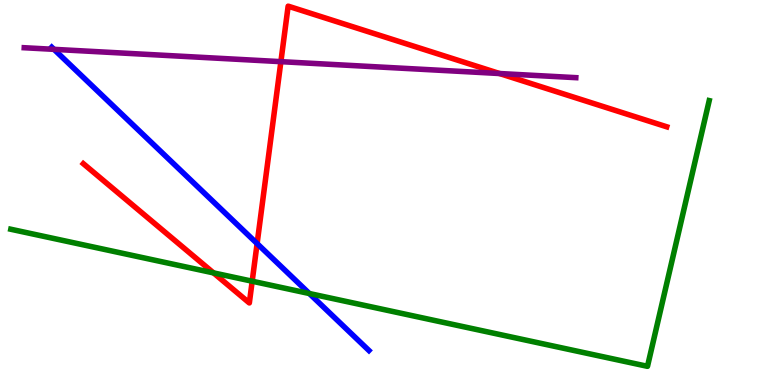[{'lines': ['blue', 'red'], 'intersections': [{'x': 3.32, 'y': 3.67}]}, {'lines': ['green', 'red'], 'intersections': [{'x': 2.76, 'y': 2.91}, {'x': 3.25, 'y': 2.7}]}, {'lines': ['purple', 'red'], 'intersections': [{'x': 3.62, 'y': 8.4}, {'x': 6.45, 'y': 8.09}]}, {'lines': ['blue', 'green'], 'intersections': [{'x': 3.99, 'y': 2.38}]}, {'lines': ['blue', 'purple'], 'intersections': [{'x': 0.696, 'y': 8.72}]}, {'lines': ['green', 'purple'], 'intersections': []}]